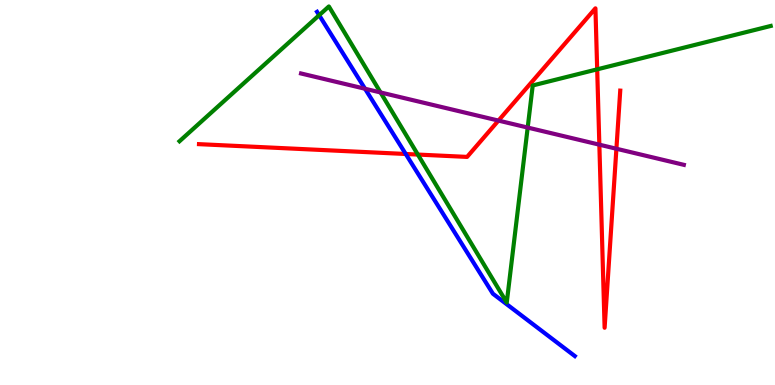[{'lines': ['blue', 'red'], 'intersections': [{'x': 5.24, 'y': 6.0}]}, {'lines': ['green', 'red'], 'intersections': [{'x': 5.39, 'y': 5.99}, {'x': 7.71, 'y': 8.2}]}, {'lines': ['purple', 'red'], 'intersections': [{'x': 6.43, 'y': 6.87}, {'x': 7.73, 'y': 6.24}, {'x': 7.95, 'y': 6.14}]}, {'lines': ['blue', 'green'], 'intersections': [{'x': 4.12, 'y': 9.6}]}, {'lines': ['blue', 'purple'], 'intersections': [{'x': 4.71, 'y': 7.69}]}, {'lines': ['green', 'purple'], 'intersections': [{'x': 4.91, 'y': 7.6}, {'x': 6.81, 'y': 6.69}]}]